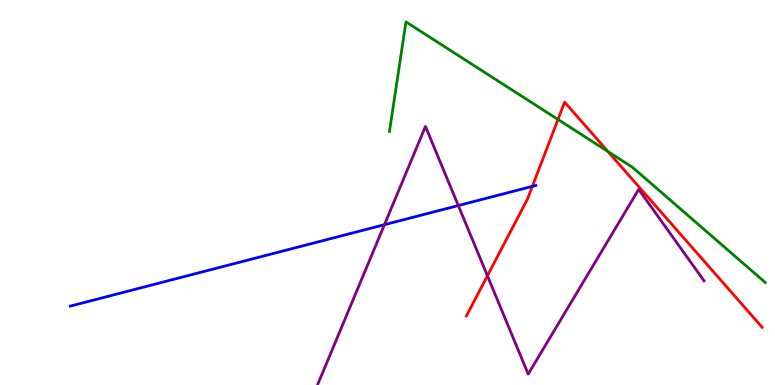[{'lines': ['blue', 'red'], 'intersections': [{'x': 6.87, 'y': 5.16}]}, {'lines': ['green', 'red'], 'intersections': [{'x': 7.2, 'y': 6.9}, {'x': 7.84, 'y': 6.07}]}, {'lines': ['purple', 'red'], 'intersections': [{'x': 6.29, 'y': 2.84}]}, {'lines': ['blue', 'green'], 'intersections': []}, {'lines': ['blue', 'purple'], 'intersections': [{'x': 4.96, 'y': 4.16}, {'x': 5.91, 'y': 4.66}]}, {'lines': ['green', 'purple'], 'intersections': []}]